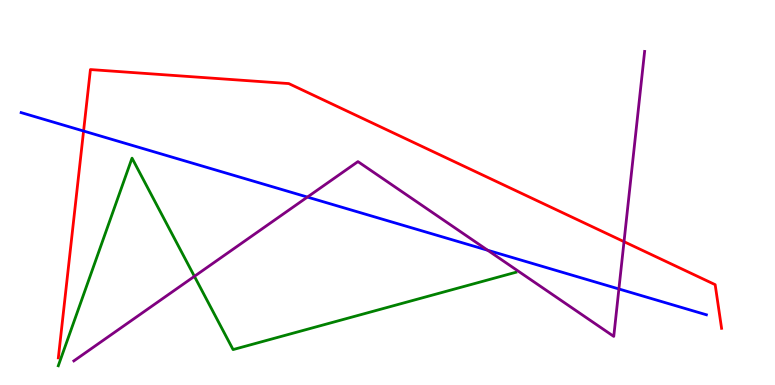[{'lines': ['blue', 'red'], 'intersections': [{'x': 1.08, 'y': 6.6}]}, {'lines': ['green', 'red'], 'intersections': []}, {'lines': ['purple', 'red'], 'intersections': [{'x': 8.05, 'y': 3.72}]}, {'lines': ['blue', 'green'], 'intersections': []}, {'lines': ['blue', 'purple'], 'intersections': [{'x': 3.97, 'y': 4.88}, {'x': 6.29, 'y': 3.5}, {'x': 7.99, 'y': 2.49}]}, {'lines': ['green', 'purple'], 'intersections': [{'x': 2.51, 'y': 2.82}]}]